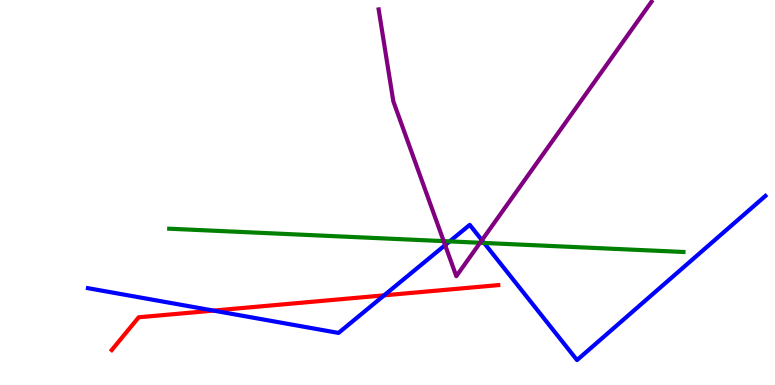[{'lines': ['blue', 'red'], 'intersections': [{'x': 2.75, 'y': 1.93}, {'x': 4.96, 'y': 2.33}]}, {'lines': ['green', 'red'], 'intersections': []}, {'lines': ['purple', 'red'], 'intersections': []}, {'lines': ['blue', 'green'], 'intersections': [{'x': 5.8, 'y': 3.73}, {'x': 6.25, 'y': 3.69}]}, {'lines': ['blue', 'purple'], 'intersections': [{'x': 5.74, 'y': 3.63}, {'x': 6.22, 'y': 3.76}]}, {'lines': ['green', 'purple'], 'intersections': [{'x': 5.73, 'y': 3.74}, {'x': 6.19, 'y': 3.69}]}]